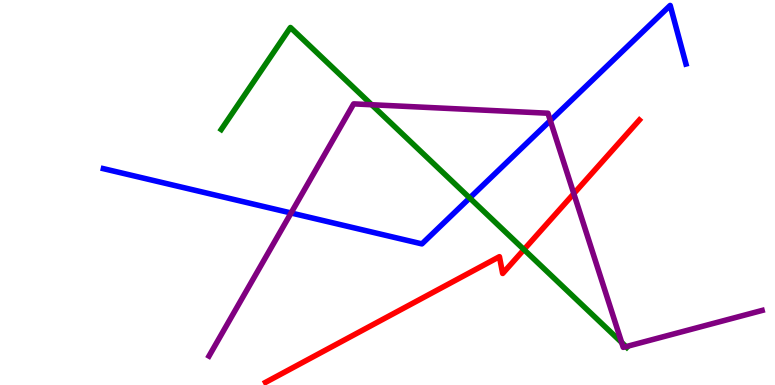[{'lines': ['blue', 'red'], 'intersections': []}, {'lines': ['green', 'red'], 'intersections': [{'x': 6.76, 'y': 3.52}]}, {'lines': ['purple', 'red'], 'intersections': [{'x': 7.4, 'y': 4.97}]}, {'lines': ['blue', 'green'], 'intersections': [{'x': 6.06, 'y': 4.86}]}, {'lines': ['blue', 'purple'], 'intersections': [{'x': 3.76, 'y': 4.47}, {'x': 7.1, 'y': 6.87}]}, {'lines': ['green', 'purple'], 'intersections': [{'x': 4.8, 'y': 7.28}, {'x': 8.02, 'y': 1.1}, {'x': 8.08, 'y': 0.997}]}]